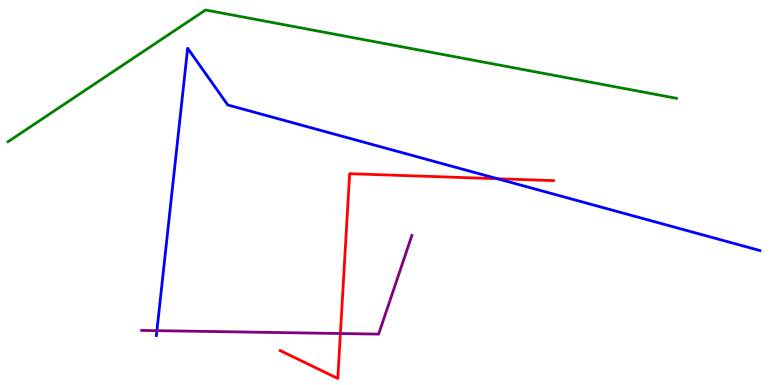[{'lines': ['blue', 'red'], 'intersections': [{'x': 6.42, 'y': 5.36}]}, {'lines': ['green', 'red'], 'intersections': []}, {'lines': ['purple', 'red'], 'intersections': [{'x': 4.39, 'y': 1.34}]}, {'lines': ['blue', 'green'], 'intersections': []}, {'lines': ['blue', 'purple'], 'intersections': [{'x': 2.02, 'y': 1.41}]}, {'lines': ['green', 'purple'], 'intersections': []}]